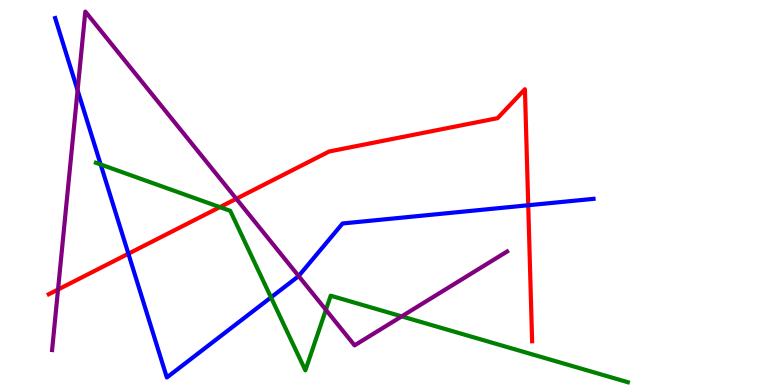[{'lines': ['blue', 'red'], 'intersections': [{'x': 1.66, 'y': 3.41}, {'x': 6.82, 'y': 4.67}]}, {'lines': ['green', 'red'], 'intersections': [{'x': 2.84, 'y': 4.62}]}, {'lines': ['purple', 'red'], 'intersections': [{'x': 0.749, 'y': 2.48}, {'x': 3.05, 'y': 4.84}]}, {'lines': ['blue', 'green'], 'intersections': [{'x': 1.3, 'y': 5.73}, {'x': 3.5, 'y': 2.28}]}, {'lines': ['blue', 'purple'], 'intersections': [{'x': 1.0, 'y': 7.66}, {'x': 3.85, 'y': 2.83}]}, {'lines': ['green', 'purple'], 'intersections': [{'x': 4.21, 'y': 1.95}, {'x': 5.18, 'y': 1.78}]}]